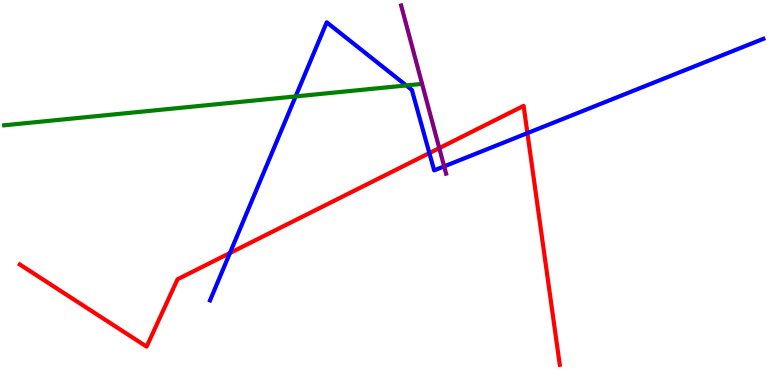[{'lines': ['blue', 'red'], 'intersections': [{'x': 2.97, 'y': 3.43}, {'x': 5.54, 'y': 6.02}, {'x': 6.81, 'y': 6.54}]}, {'lines': ['green', 'red'], 'intersections': []}, {'lines': ['purple', 'red'], 'intersections': [{'x': 5.67, 'y': 6.15}]}, {'lines': ['blue', 'green'], 'intersections': [{'x': 3.81, 'y': 7.5}, {'x': 5.24, 'y': 7.78}]}, {'lines': ['blue', 'purple'], 'intersections': [{'x': 5.73, 'y': 5.68}]}, {'lines': ['green', 'purple'], 'intersections': []}]